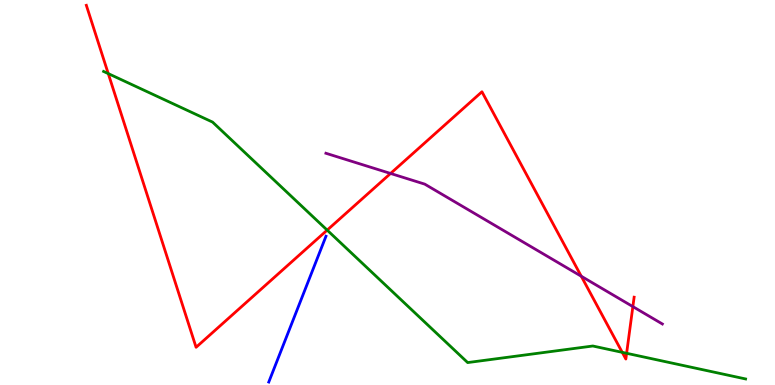[{'lines': ['blue', 'red'], 'intersections': []}, {'lines': ['green', 'red'], 'intersections': [{'x': 1.4, 'y': 8.09}, {'x': 4.22, 'y': 4.02}, {'x': 8.03, 'y': 0.848}, {'x': 8.09, 'y': 0.824}]}, {'lines': ['purple', 'red'], 'intersections': [{'x': 5.04, 'y': 5.49}, {'x': 7.5, 'y': 2.82}, {'x': 8.17, 'y': 2.04}]}, {'lines': ['blue', 'green'], 'intersections': []}, {'lines': ['blue', 'purple'], 'intersections': []}, {'lines': ['green', 'purple'], 'intersections': []}]